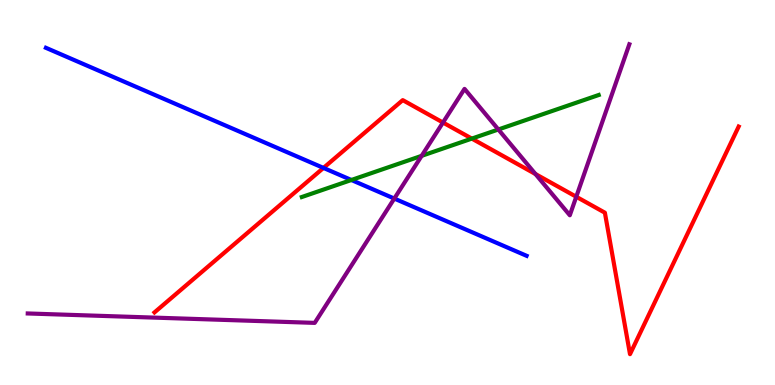[{'lines': ['blue', 'red'], 'intersections': [{'x': 4.17, 'y': 5.64}]}, {'lines': ['green', 'red'], 'intersections': [{'x': 6.09, 'y': 6.4}]}, {'lines': ['purple', 'red'], 'intersections': [{'x': 5.72, 'y': 6.82}, {'x': 6.91, 'y': 5.48}, {'x': 7.44, 'y': 4.89}]}, {'lines': ['blue', 'green'], 'intersections': [{'x': 4.53, 'y': 5.32}]}, {'lines': ['blue', 'purple'], 'intersections': [{'x': 5.09, 'y': 4.84}]}, {'lines': ['green', 'purple'], 'intersections': [{'x': 5.44, 'y': 5.95}, {'x': 6.43, 'y': 6.64}]}]